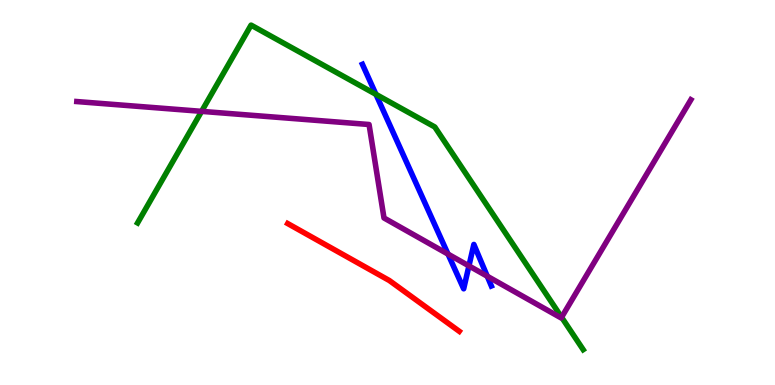[{'lines': ['blue', 'red'], 'intersections': []}, {'lines': ['green', 'red'], 'intersections': []}, {'lines': ['purple', 'red'], 'intersections': []}, {'lines': ['blue', 'green'], 'intersections': [{'x': 4.85, 'y': 7.55}]}, {'lines': ['blue', 'purple'], 'intersections': [{'x': 5.78, 'y': 3.4}, {'x': 6.05, 'y': 3.09}, {'x': 6.29, 'y': 2.82}]}, {'lines': ['green', 'purple'], 'intersections': [{'x': 2.6, 'y': 7.11}, {'x': 7.25, 'y': 1.76}]}]